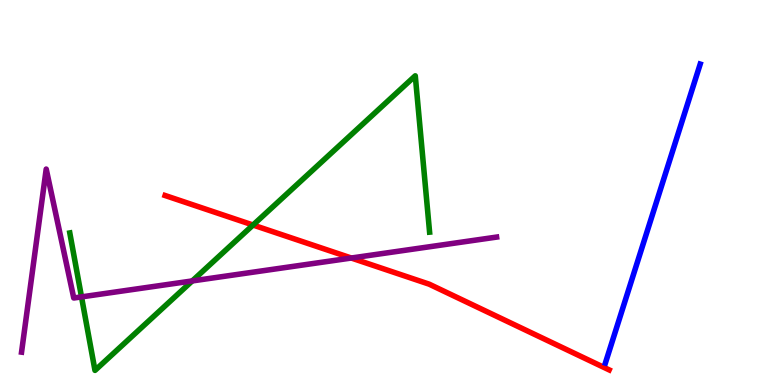[{'lines': ['blue', 'red'], 'intersections': []}, {'lines': ['green', 'red'], 'intersections': [{'x': 3.26, 'y': 4.16}]}, {'lines': ['purple', 'red'], 'intersections': [{'x': 4.53, 'y': 3.3}]}, {'lines': ['blue', 'green'], 'intersections': []}, {'lines': ['blue', 'purple'], 'intersections': []}, {'lines': ['green', 'purple'], 'intersections': [{'x': 1.05, 'y': 2.29}, {'x': 2.48, 'y': 2.7}]}]